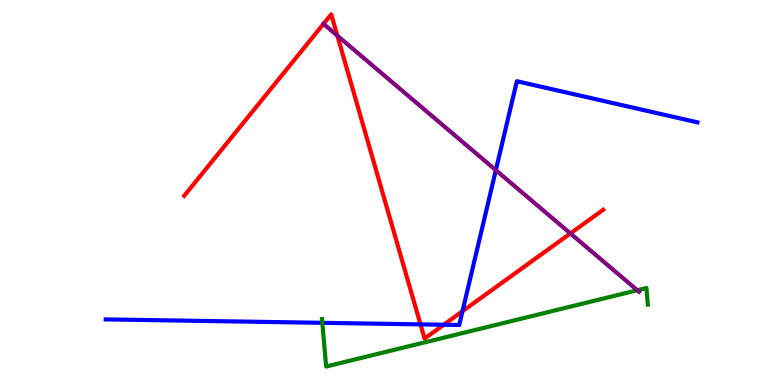[{'lines': ['blue', 'red'], 'intersections': [{'x': 5.43, 'y': 1.57}, {'x': 5.73, 'y': 1.57}, {'x': 5.97, 'y': 1.92}]}, {'lines': ['green', 'red'], 'intersections': []}, {'lines': ['purple', 'red'], 'intersections': [{'x': 4.17, 'y': 9.38}, {'x': 4.35, 'y': 9.07}, {'x': 7.36, 'y': 3.94}]}, {'lines': ['blue', 'green'], 'intersections': [{'x': 4.16, 'y': 1.62}]}, {'lines': ['blue', 'purple'], 'intersections': [{'x': 6.4, 'y': 5.58}]}, {'lines': ['green', 'purple'], 'intersections': [{'x': 8.22, 'y': 2.46}]}]